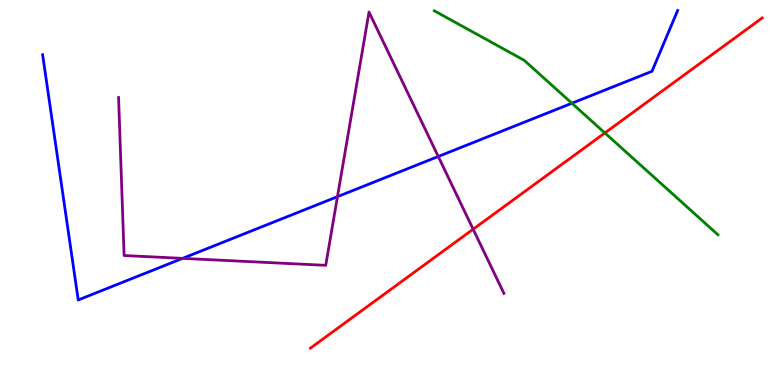[{'lines': ['blue', 'red'], 'intersections': []}, {'lines': ['green', 'red'], 'intersections': [{'x': 7.8, 'y': 6.55}]}, {'lines': ['purple', 'red'], 'intersections': [{'x': 6.11, 'y': 4.05}]}, {'lines': ['blue', 'green'], 'intersections': [{'x': 7.38, 'y': 7.32}]}, {'lines': ['blue', 'purple'], 'intersections': [{'x': 2.36, 'y': 3.29}, {'x': 4.35, 'y': 4.89}, {'x': 5.66, 'y': 5.94}]}, {'lines': ['green', 'purple'], 'intersections': []}]